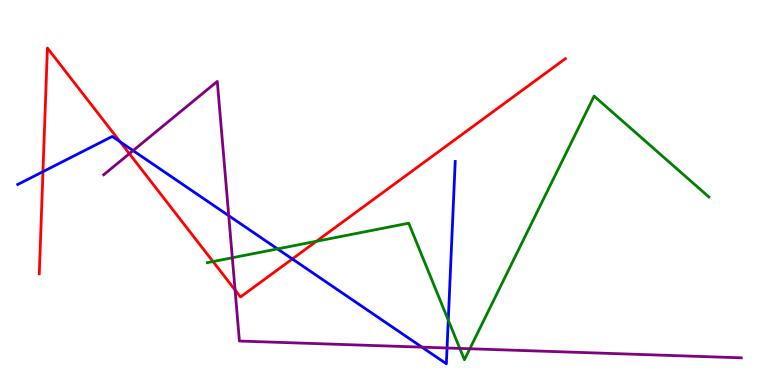[{'lines': ['blue', 'red'], 'intersections': [{'x': 0.554, 'y': 5.54}, {'x': 1.55, 'y': 6.32}, {'x': 3.77, 'y': 3.27}]}, {'lines': ['green', 'red'], 'intersections': [{'x': 2.75, 'y': 3.21}, {'x': 4.08, 'y': 3.73}]}, {'lines': ['purple', 'red'], 'intersections': [{'x': 1.67, 'y': 6.01}, {'x': 3.03, 'y': 2.47}]}, {'lines': ['blue', 'green'], 'intersections': [{'x': 3.58, 'y': 3.54}, {'x': 5.78, 'y': 1.68}]}, {'lines': ['blue', 'purple'], 'intersections': [{'x': 1.72, 'y': 6.09}, {'x': 2.95, 'y': 4.4}, {'x': 5.44, 'y': 0.983}, {'x': 5.77, 'y': 0.961}]}, {'lines': ['green', 'purple'], 'intersections': [{'x': 3.0, 'y': 3.31}, {'x': 5.93, 'y': 0.95}, {'x': 6.06, 'y': 0.941}]}]